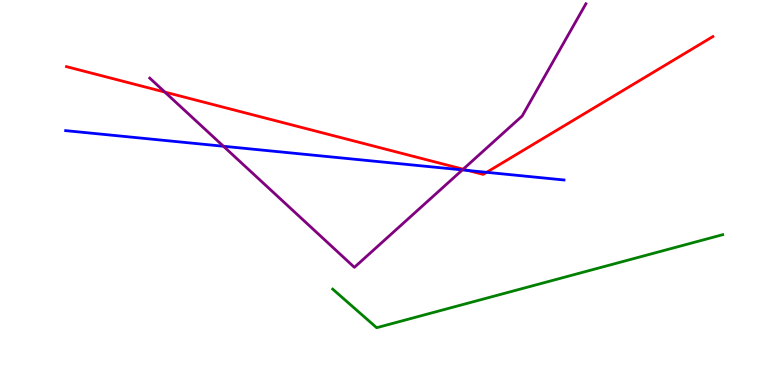[{'lines': ['blue', 'red'], 'intersections': [{'x': 6.04, 'y': 5.57}, {'x': 6.28, 'y': 5.52}]}, {'lines': ['green', 'red'], 'intersections': []}, {'lines': ['purple', 'red'], 'intersections': [{'x': 2.13, 'y': 7.61}, {'x': 5.98, 'y': 5.6}]}, {'lines': ['blue', 'green'], 'intersections': []}, {'lines': ['blue', 'purple'], 'intersections': [{'x': 2.88, 'y': 6.2}, {'x': 5.97, 'y': 5.59}]}, {'lines': ['green', 'purple'], 'intersections': []}]